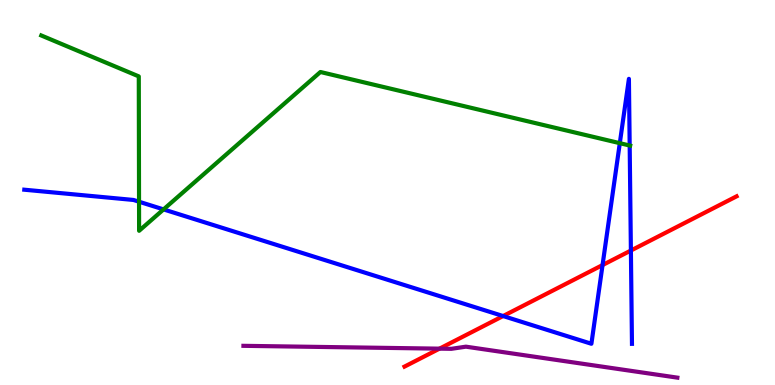[{'lines': ['blue', 'red'], 'intersections': [{'x': 6.49, 'y': 1.79}, {'x': 7.77, 'y': 3.12}, {'x': 8.14, 'y': 3.49}]}, {'lines': ['green', 'red'], 'intersections': []}, {'lines': ['purple', 'red'], 'intersections': [{'x': 5.67, 'y': 0.944}]}, {'lines': ['blue', 'green'], 'intersections': [{'x': 1.79, 'y': 4.76}, {'x': 2.11, 'y': 4.56}, {'x': 8.0, 'y': 6.28}, {'x': 8.12, 'y': 6.22}]}, {'lines': ['blue', 'purple'], 'intersections': []}, {'lines': ['green', 'purple'], 'intersections': []}]